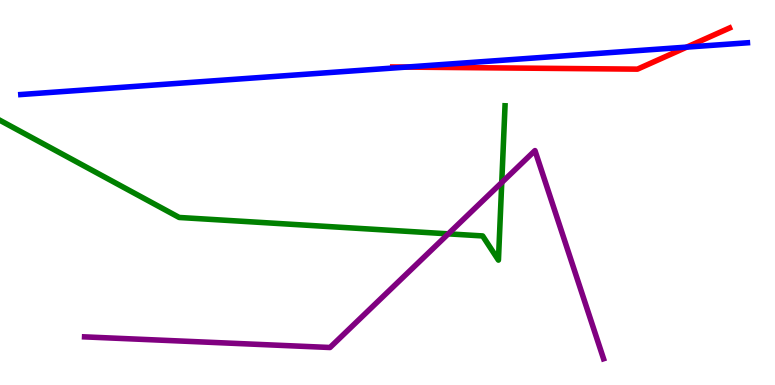[{'lines': ['blue', 'red'], 'intersections': [{'x': 5.24, 'y': 8.26}, {'x': 8.86, 'y': 8.78}]}, {'lines': ['green', 'red'], 'intersections': []}, {'lines': ['purple', 'red'], 'intersections': []}, {'lines': ['blue', 'green'], 'intersections': []}, {'lines': ['blue', 'purple'], 'intersections': []}, {'lines': ['green', 'purple'], 'intersections': [{'x': 5.78, 'y': 3.93}, {'x': 6.47, 'y': 5.26}]}]